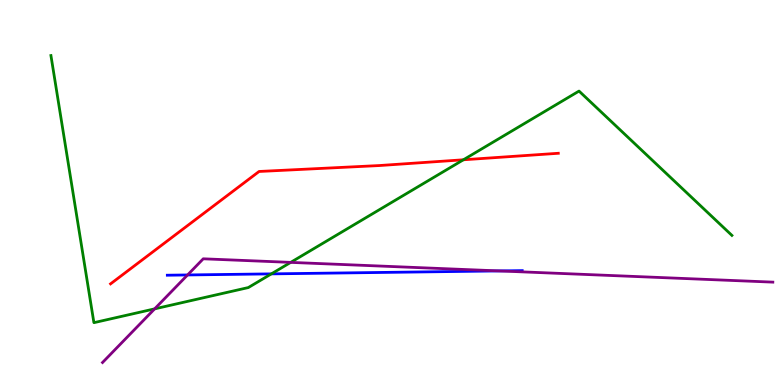[{'lines': ['blue', 'red'], 'intersections': []}, {'lines': ['green', 'red'], 'intersections': [{'x': 5.98, 'y': 5.85}]}, {'lines': ['purple', 'red'], 'intersections': []}, {'lines': ['blue', 'green'], 'intersections': [{'x': 3.5, 'y': 2.89}]}, {'lines': ['blue', 'purple'], 'intersections': [{'x': 2.42, 'y': 2.86}, {'x': 6.44, 'y': 2.96}]}, {'lines': ['green', 'purple'], 'intersections': [{'x': 2.0, 'y': 1.98}, {'x': 3.75, 'y': 3.18}]}]